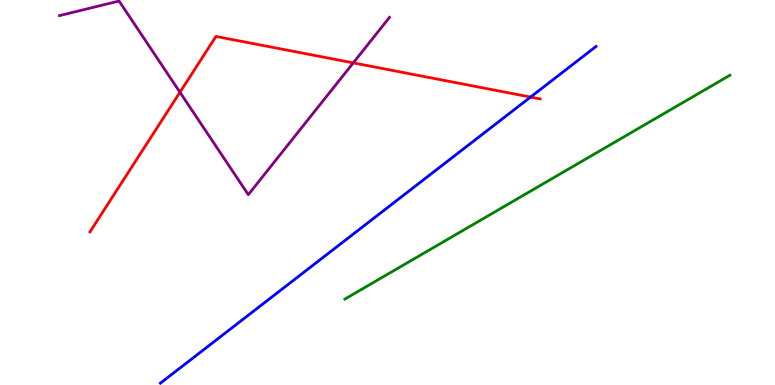[{'lines': ['blue', 'red'], 'intersections': [{'x': 6.85, 'y': 7.48}]}, {'lines': ['green', 'red'], 'intersections': []}, {'lines': ['purple', 'red'], 'intersections': [{'x': 2.32, 'y': 7.6}, {'x': 4.56, 'y': 8.37}]}, {'lines': ['blue', 'green'], 'intersections': []}, {'lines': ['blue', 'purple'], 'intersections': []}, {'lines': ['green', 'purple'], 'intersections': []}]